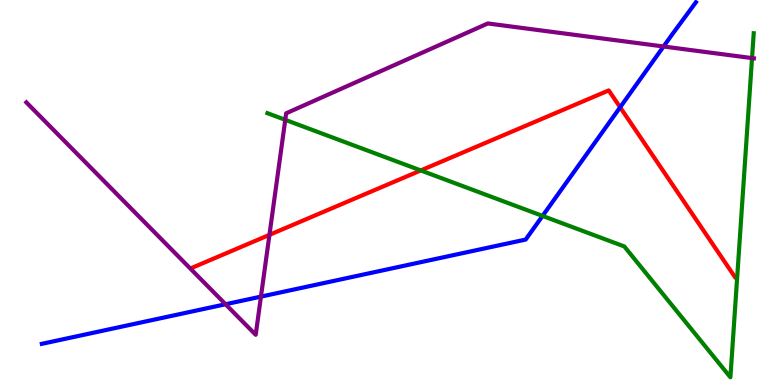[{'lines': ['blue', 'red'], 'intersections': [{'x': 8.0, 'y': 7.21}]}, {'lines': ['green', 'red'], 'intersections': [{'x': 5.43, 'y': 5.57}]}, {'lines': ['purple', 'red'], 'intersections': [{'x': 3.48, 'y': 3.9}]}, {'lines': ['blue', 'green'], 'intersections': [{'x': 7.0, 'y': 4.39}]}, {'lines': ['blue', 'purple'], 'intersections': [{'x': 2.91, 'y': 2.1}, {'x': 3.37, 'y': 2.3}, {'x': 8.56, 'y': 8.79}]}, {'lines': ['green', 'purple'], 'intersections': [{'x': 3.68, 'y': 6.89}, {'x': 9.7, 'y': 8.49}]}]